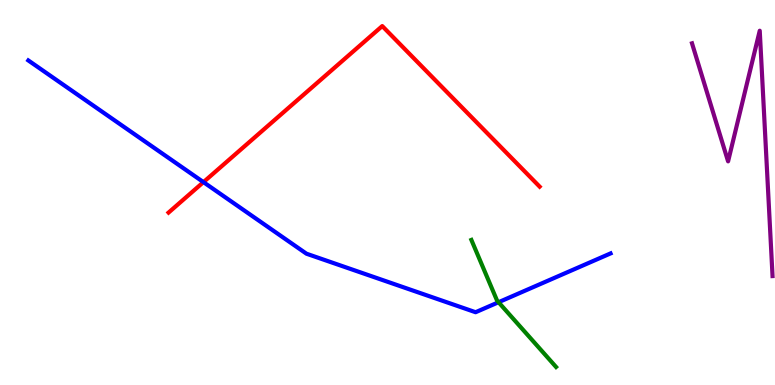[{'lines': ['blue', 'red'], 'intersections': [{'x': 2.63, 'y': 5.27}]}, {'lines': ['green', 'red'], 'intersections': []}, {'lines': ['purple', 'red'], 'intersections': []}, {'lines': ['blue', 'green'], 'intersections': [{'x': 6.43, 'y': 2.15}]}, {'lines': ['blue', 'purple'], 'intersections': []}, {'lines': ['green', 'purple'], 'intersections': []}]